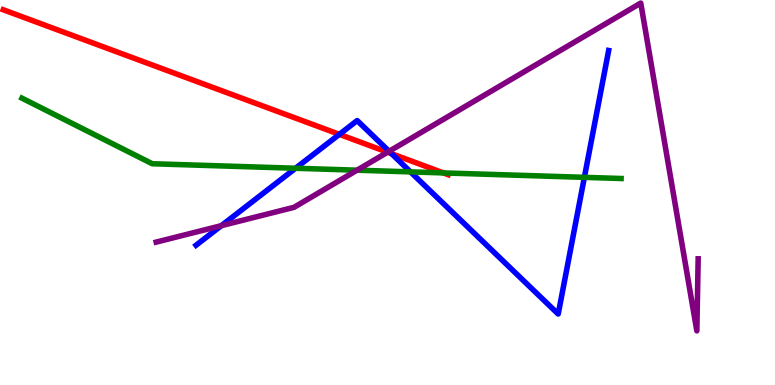[{'lines': ['blue', 'red'], 'intersections': [{'x': 4.38, 'y': 6.51}, {'x': 5.05, 'y': 6.01}]}, {'lines': ['green', 'red'], 'intersections': [{'x': 5.72, 'y': 5.51}]}, {'lines': ['purple', 'red'], 'intersections': [{'x': 5.0, 'y': 6.05}]}, {'lines': ['blue', 'green'], 'intersections': [{'x': 3.81, 'y': 5.63}, {'x': 5.3, 'y': 5.54}, {'x': 7.54, 'y': 5.39}]}, {'lines': ['blue', 'purple'], 'intersections': [{'x': 2.86, 'y': 4.14}, {'x': 5.02, 'y': 6.07}]}, {'lines': ['green', 'purple'], 'intersections': [{'x': 4.61, 'y': 5.58}]}]